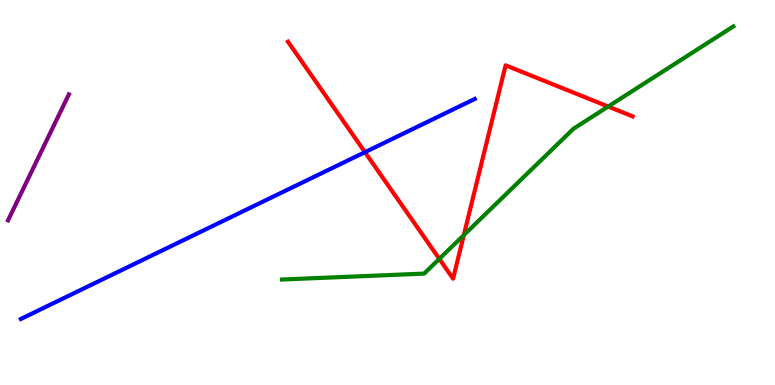[{'lines': ['blue', 'red'], 'intersections': [{'x': 4.71, 'y': 6.05}]}, {'lines': ['green', 'red'], 'intersections': [{'x': 5.67, 'y': 3.28}, {'x': 5.98, 'y': 3.89}, {'x': 7.85, 'y': 7.23}]}, {'lines': ['purple', 'red'], 'intersections': []}, {'lines': ['blue', 'green'], 'intersections': []}, {'lines': ['blue', 'purple'], 'intersections': []}, {'lines': ['green', 'purple'], 'intersections': []}]